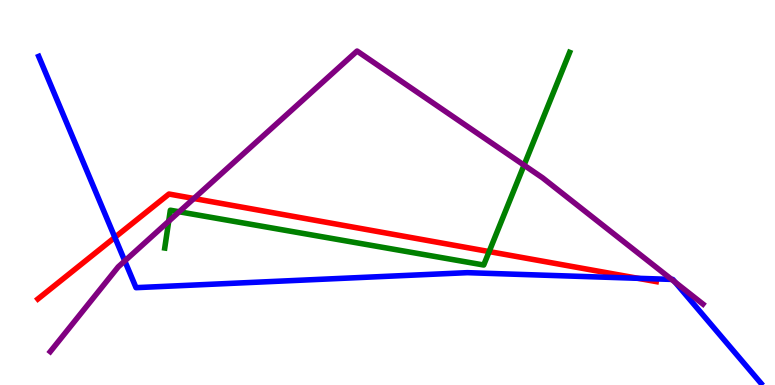[{'lines': ['blue', 'red'], 'intersections': [{'x': 1.48, 'y': 3.83}, {'x': 8.23, 'y': 2.77}]}, {'lines': ['green', 'red'], 'intersections': [{'x': 6.31, 'y': 3.47}]}, {'lines': ['purple', 'red'], 'intersections': [{'x': 2.5, 'y': 4.84}]}, {'lines': ['blue', 'green'], 'intersections': []}, {'lines': ['blue', 'purple'], 'intersections': [{'x': 1.61, 'y': 3.22}, {'x': 8.67, 'y': 2.74}, {'x': 8.71, 'y': 2.67}]}, {'lines': ['green', 'purple'], 'intersections': [{'x': 2.18, 'y': 4.25}, {'x': 2.31, 'y': 4.5}, {'x': 6.76, 'y': 5.71}]}]